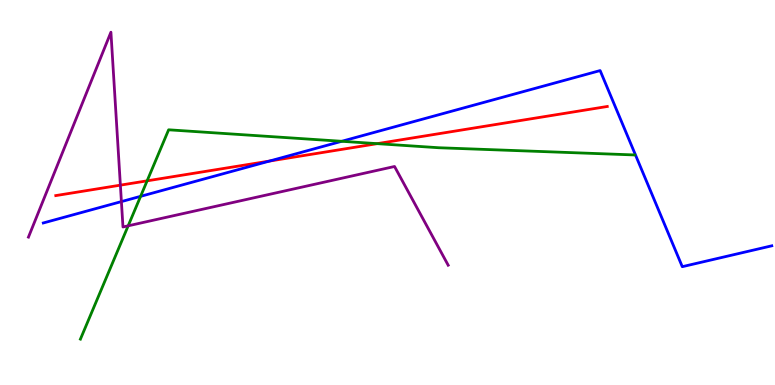[{'lines': ['blue', 'red'], 'intersections': [{'x': 3.48, 'y': 5.82}]}, {'lines': ['green', 'red'], 'intersections': [{'x': 1.9, 'y': 5.3}, {'x': 4.87, 'y': 6.27}]}, {'lines': ['purple', 'red'], 'intersections': [{'x': 1.55, 'y': 5.19}]}, {'lines': ['blue', 'green'], 'intersections': [{'x': 1.81, 'y': 4.9}, {'x': 4.41, 'y': 6.33}]}, {'lines': ['blue', 'purple'], 'intersections': [{'x': 1.57, 'y': 4.76}]}, {'lines': ['green', 'purple'], 'intersections': [{'x': 1.65, 'y': 4.13}]}]